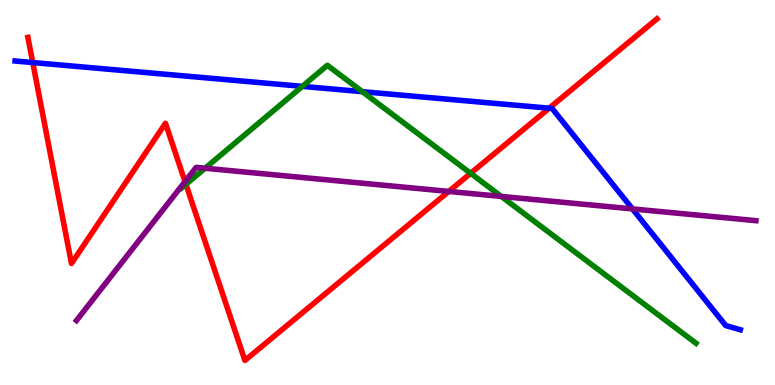[{'lines': ['blue', 'red'], 'intersections': [{'x': 0.423, 'y': 8.38}, {'x': 7.09, 'y': 7.19}]}, {'lines': ['green', 'red'], 'intersections': [{'x': 2.4, 'y': 5.21}, {'x': 6.07, 'y': 5.5}]}, {'lines': ['purple', 'red'], 'intersections': [{'x': 2.39, 'y': 5.28}, {'x': 5.79, 'y': 5.03}]}, {'lines': ['blue', 'green'], 'intersections': [{'x': 3.9, 'y': 7.76}, {'x': 4.68, 'y': 7.62}]}, {'lines': ['blue', 'purple'], 'intersections': [{'x': 8.16, 'y': 4.57}]}, {'lines': ['green', 'purple'], 'intersections': [{'x': 2.65, 'y': 5.63}, {'x': 6.47, 'y': 4.9}]}]